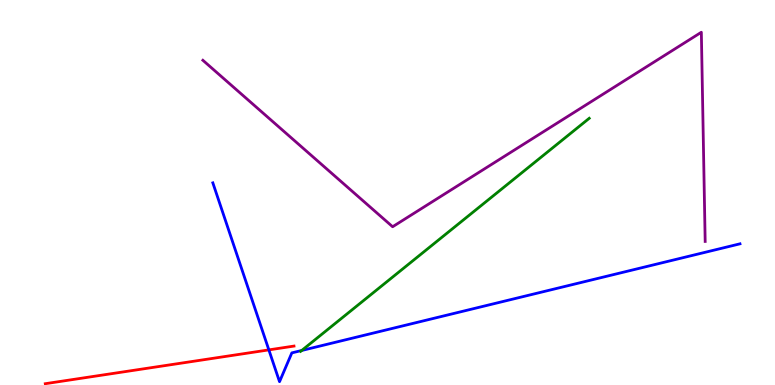[{'lines': ['blue', 'red'], 'intersections': [{'x': 3.47, 'y': 0.912}]}, {'lines': ['green', 'red'], 'intersections': []}, {'lines': ['purple', 'red'], 'intersections': []}, {'lines': ['blue', 'green'], 'intersections': [{'x': 3.89, 'y': 0.897}]}, {'lines': ['blue', 'purple'], 'intersections': []}, {'lines': ['green', 'purple'], 'intersections': []}]